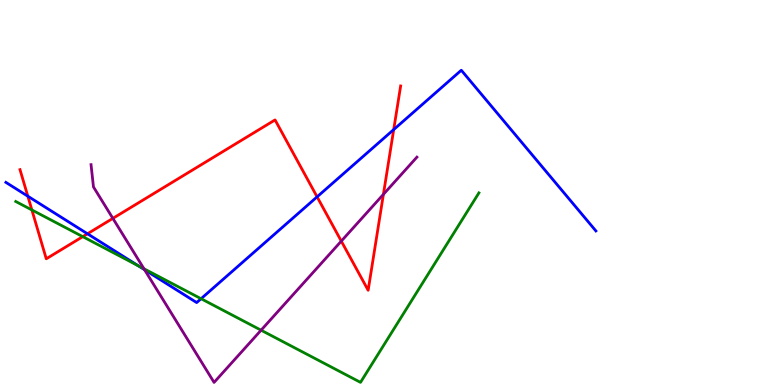[{'lines': ['blue', 'red'], 'intersections': [{'x': 0.359, 'y': 4.9}, {'x': 1.13, 'y': 3.93}, {'x': 4.09, 'y': 4.89}, {'x': 5.08, 'y': 6.63}]}, {'lines': ['green', 'red'], 'intersections': [{'x': 0.411, 'y': 4.55}, {'x': 1.07, 'y': 3.85}]}, {'lines': ['purple', 'red'], 'intersections': [{'x': 1.46, 'y': 4.33}, {'x': 4.4, 'y': 3.74}, {'x': 4.95, 'y': 4.95}]}, {'lines': ['blue', 'green'], 'intersections': [{'x': 1.78, 'y': 3.1}, {'x': 2.59, 'y': 2.24}]}, {'lines': ['blue', 'purple'], 'intersections': [{'x': 1.87, 'y': 2.99}]}, {'lines': ['green', 'purple'], 'intersections': [{'x': 1.86, 'y': 3.02}, {'x': 3.37, 'y': 1.42}]}]